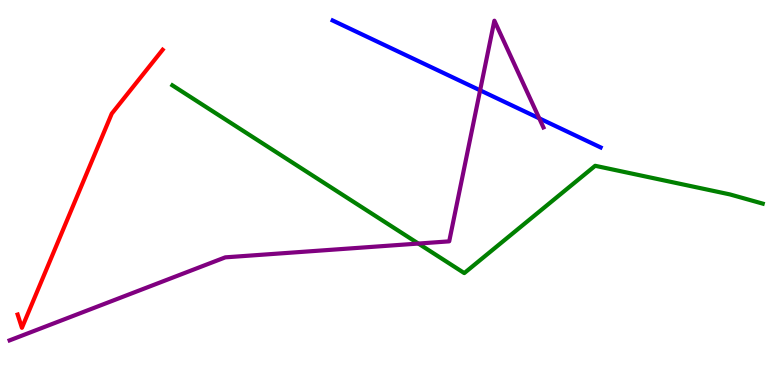[{'lines': ['blue', 'red'], 'intersections': []}, {'lines': ['green', 'red'], 'intersections': []}, {'lines': ['purple', 'red'], 'intersections': []}, {'lines': ['blue', 'green'], 'intersections': []}, {'lines': ['blue', 'purple'], 'intersections': [{'x': 6.2, 'y': 7.65}, {'x': 6.96, 'y': 6.93}]}, {'lines': ['green', 'purple'], 'intersections': [{'x': 5.4, 'y': 3.67}]}]